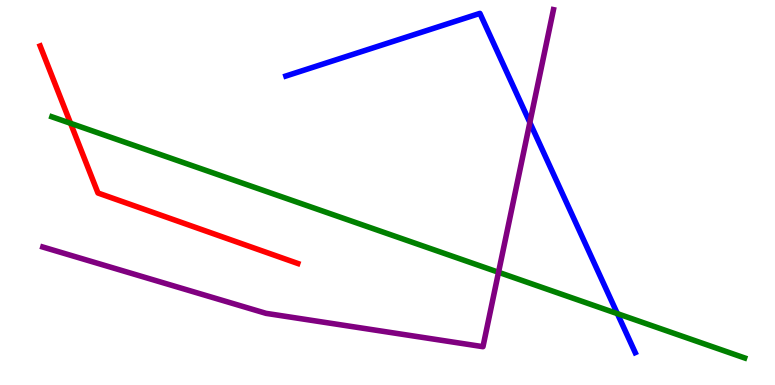[{'lines': ['blue', 'red'], 'intersections': []}, {'lines': ['green', 'red'], 'intersections': [{'x': 0.911, 'y': 6.8}]}, {'lines': ['purple', 'red'], 'intersections': []}, {'lines': ['blue', 'green'], 'intersections': [{'x': 7.97, 'y': 1.85}]}, {'lines': ['blue', 'purple'], 'intersections': [{'x': 6.84, 'y': 6.82}]}, {'lines': ['green', 'purple'], 'intersections': [{'x': 6.43, 'y': 2.93}]}]